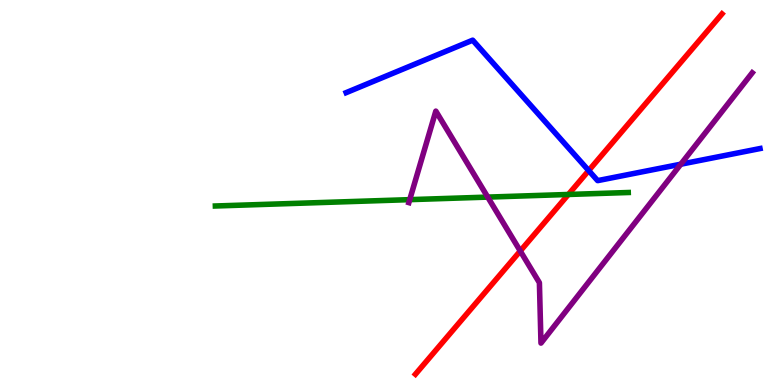[{'lines': ['blue', 'red'], 'intersections': [{'x': 7.6, 'y': 5.57}]}, {'lines': ['green', 'red'], 'intersections': [{'x': 7.33, 'y': 4.95}]}, {'lines': ['purple', 'red'], 'intersections': [{'x': 6.71, 'y': 3.48}]}, {'lines': ['blue', 'green'], 'intersections': []}, {'lines': ['blue', 'purple'], 'intersections': [{'x': 8.78, 'y': 5.73}]}, {'lines': ['green', 'purple'], 'intersections': [{'x': 5.29, 'y': 4.81}, {'x': 6.29, 'y': 4.88}]}]